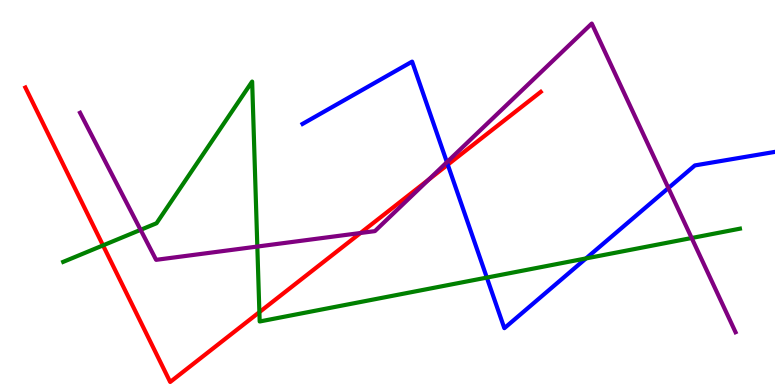[{'lines': ['blue', 'red'], 'intersections': [{'x': 5.78, 'y': 5.72}]}, {'lines': ['green', 'red'], 'intersections': [{'x': 1.33, 'y': 3.63}, {'x': 3.35, 'y': 1.89}]}, {'lines': ['purple', 'red'], 'intersections': [{'x': 4.65, 'y': 3.95}, {'x': 5.53, 'y': 5.34}]}, {'lines': ['blue', 'green'], 'intersections': [{'x': 6.28, 'y': 2.79}, {'x': 7.56, 'y': 3.29}]}, {'lines': ['blue', 'purple'], 'intersections': [{'x': 5.77, 'y': 5.79}, {'x': 8.62, 'y': 5.12}]}, {'lines': ['green', 'purple'], 'intersections': [{'x': 1.81, 'y': 4.03}, {'x': 3.32, 'y': 3.6}, {'x': 8.92, 'y': 3.82}]}]